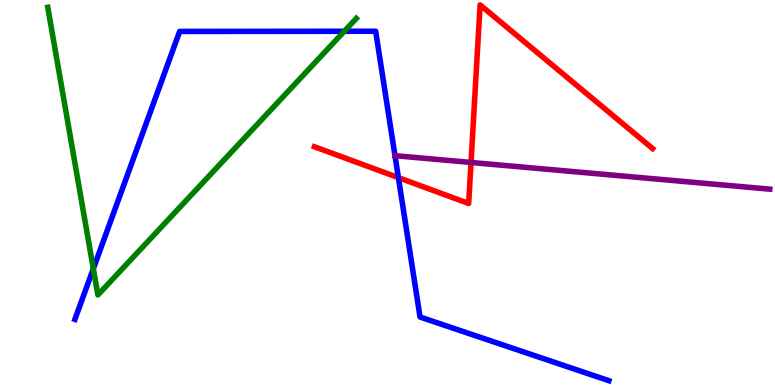[{'lines': ['blue', 'red'], 'intersections': [{'x': 5.14, 'y': 5.39}]}, {'lines': ['green', 'red'], 'intersections': []}, {'lines': ['purple', 'red'], 'intersections': [{'x': 6.08, 'y': 5.78}]}, {'lines': ['blue', 'green'], 'intersections': [{'x': 1.2, 'y': 3.02}, {'x': 4.44, 'y': 9.19}]}, {'lines': ['blue', 'purple'], 'intersections': [{'x': 5.1, 'y': 5.96}]}, {'lines': ['green', 'purple'], 'intersections': []}]